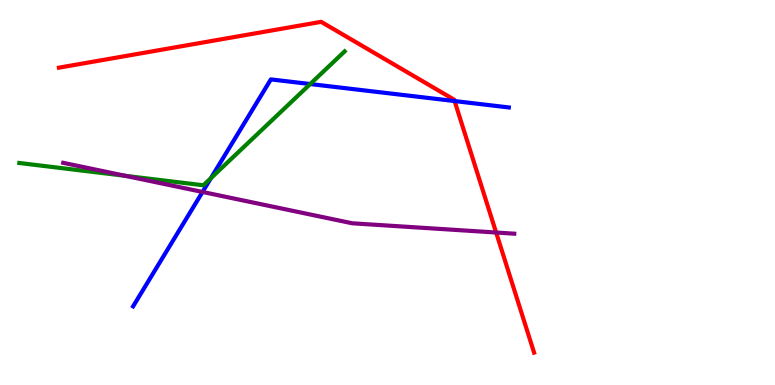[{'lines': ['blue', 'red'], 'intersections': [{'x': 5.87, 'y': 7.38}]}, {'lines': ['green', 'red'], 'intersections': []}, {'lines': ['purple', 'red'], 'intersections': [{'x': 6.4, 'y': 3.96}]}, {'lines': ['blue', 'green'], 'intersections': [{'x': 2.72, 'y': 5.37}, {'x': 4.0, 'y': 7.82}]}, {'lines': ['blue', 'purple'], 'intersections': [{'x': 2.61, 'y': 5.01}]}, {'lines': ['green', 'purple'], 'intersections': [{'x': 1.62, 'y': 5.43}]}]